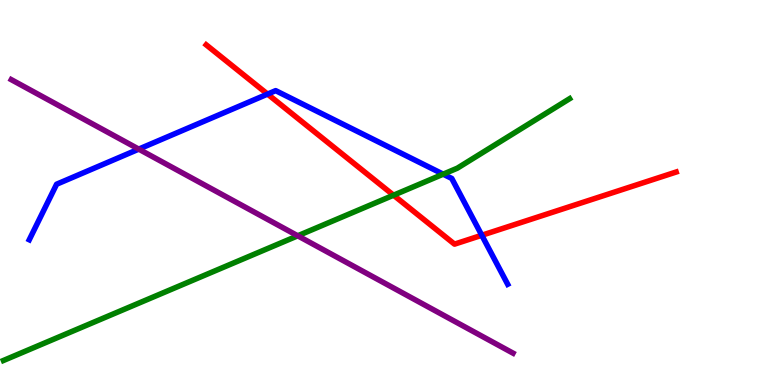[{'lines': ['blue', 'red'], 'intersections': [{'x': 3.45, 'y': 7.56}, {'x': 6.22, 'y': 3.89}]}, {'lines': ['green', 'red'], 'intersections': [{'x': 5.08, 'y': 4.93}]}, {'lines': ['purple', 'red'], 'intersections': []}, {'lines': ['blue', 'green'], 'intersections': [{'x': 5.72, 'y': 5.48}]}, {'lines': ['blue', 'purple'], 'intersections': [{'x': 1.79, 'y': 6.13}]}, {'lines': ['green', 'purple'], 'intersections': [{'x': 3.84, 'y': 3.88}]}]